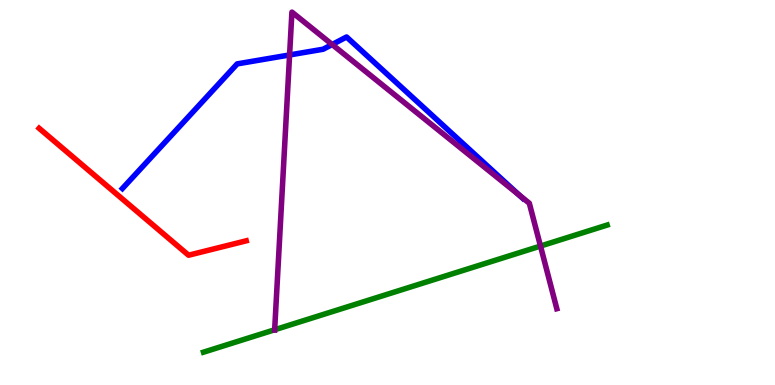[{'lines': ['blue', 'red'], 'intersections': []}, {'lines': ['green', 'red'], 'intersections': []}, {'lines': ['purple', 'red'], 'intersections': []}, {'lines': ['blue', 'green'], 'intersections': []}, {'lines': ['blue', 'purple'], 'intersections': [{'x': 3.74, 'y': 8.57}, {'x': 4.29, 'y': 8.84}, {'x': 6.7, 'y': 4.93}]}, {'lines': ['green', 'purple'], 'intersections': [{'x': 3.54, 'y': 1.43}, {'x': 6.97, 'y': 3.61}]}]